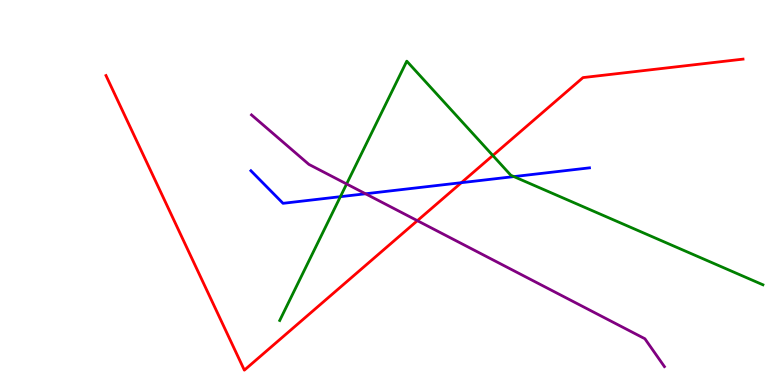[{'lines': ['blue', 'red'], 'intersections': [{'x': 5.95, 'y': 5.26}]}, {'lines': ['green', 'red'], 'intersections': [{'x': 6.36, 'y': 5.96}]}, {'lines': ['purple', 'red'], 'intersections': [{'x': 5.39, 'y': 4.27}]}, {'lines': ['blue', 'green'], 'intersections': [{'x': 4.39, 'y': 4.89}, {'x': 6.63, 'y': 5.41}]}, {'lines': ['blue', 'purple'], 'intersections': [{'x': 4.72, 'y': 4.97}]}, {'lines': ['green', 'purple'], 'intersections': [{'x': 4.47, 'y': 5.22}]}]